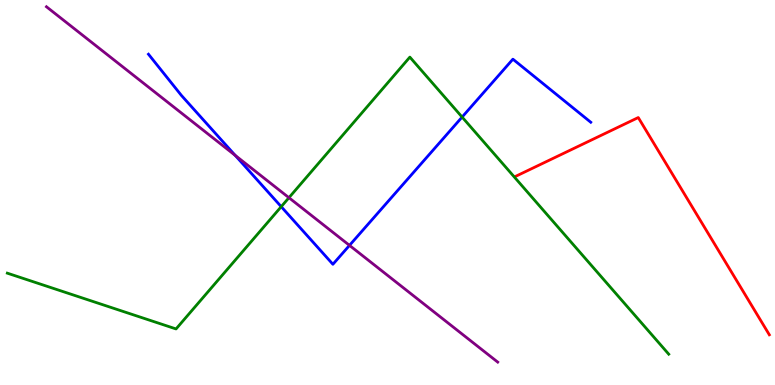[{'lines': ['blue', 'red'], 'intersections': []}, {'lines': ['green', 'red'], 'intersections': []}, {'lines': ['purple', 'red'], 'intersections': []}, {'lines': ['blue', 'green'], 'intersections': [{'x': 3.63, 'y': 4.63}, {'x': 5.96, 'y': 6.96}]}, {'lines': ['blue', 'purple'], 'intersections': [{'x': 3.03, 'y': 5.96}, {'x': 4.51, 'y': 3.63}]}, {'lines': ['green', 'purple'], 'intersections': [{'x': 3.73, 'y': 4.86}]}]